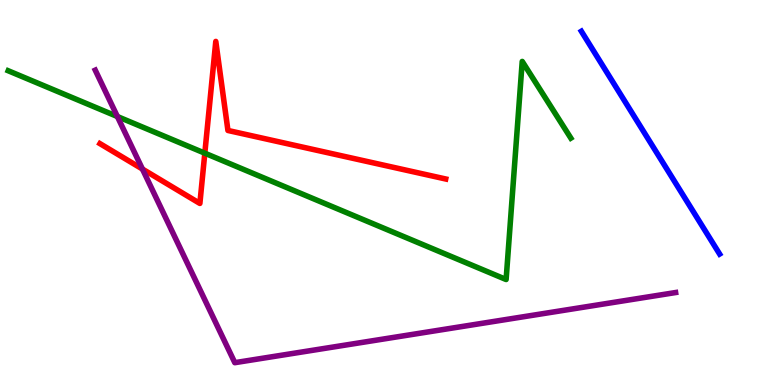[{'lines': ['blue', 'red'], 'intersections': []}, {'lines': ['green', 'red'], 'intersections': [{'x': 2.64, 'y': 6.02}]}, {'lines': ['purple', 'red'], 'intersections': [{'x': 1.84, 'y': 5.61}]}, {'lines': ['blue', 'green'], 'intersections': []}, {'lines': ['blue', 'purple'], 'intersections': []}, {'lines': ['green', 'purple'], 'intersections': [{'x': 1.51, 'y': 6.97}]}]